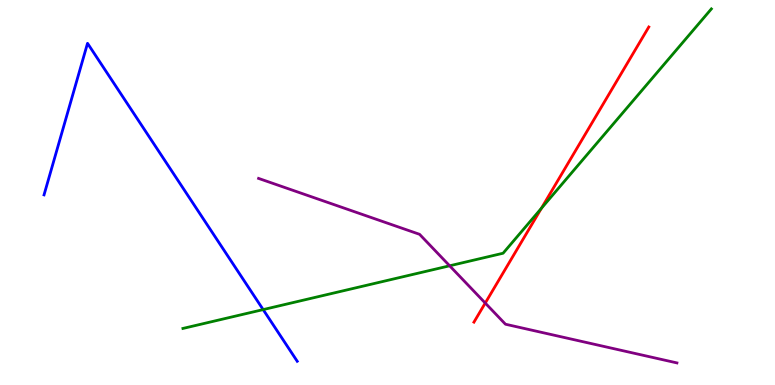[{'lines': ['blue', 'red'], 'intersections': []}, {'lines': ['green', 'red'], 'intersections': [{'x': 6.99, 'y': 4.59}]}, {'lines': ['purple', 'red'], 'intersections': [{'x': 6.26, 'y': 2.13}]}, {'lines': ['blue', 'green'], 'intersections': [{'x': 3.4, 'y': 1.96}]}, {'lines': ['blue', 'purple'], 'intersections': []}, {'lines': ['green', 'purple'], 'intersections': [{'x': 5.8, 'y': 3.1}]}]